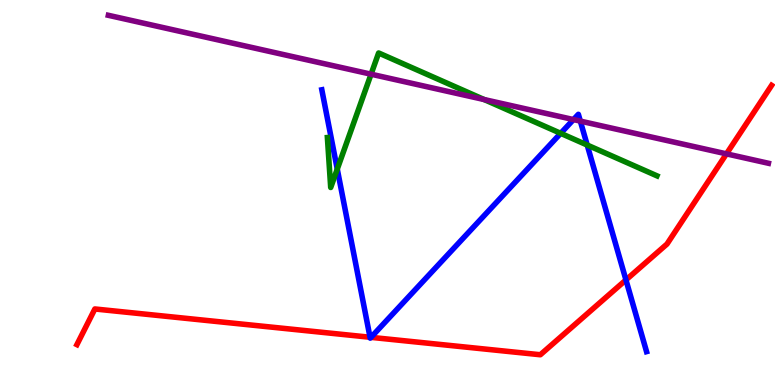[{'lines': ['blue', 'red'], 'intersections': [{'x': 4.77, 'y': 1.24}, {'x': 4.79, 'y': 1.24}, {'x': 8.08, 'y': 2.73}]}, {'lines': ['green', 'red'], 'intersections': []}, {'lines': ['purple', 'red'], 'intersections': [{'x': 9.37, 'y': 6.0}]}, {'lines': ['blue', 'green'], 'intersections': [{'x': 4.35, 'y': 5.61}, {'x': 7.23, 'y': 6.54}, {'x': 7.58, 'y': 6.23}]}, {'lines': ['blue', 'purple'], 'intersections': [{'x': 7.4, 'y': 6.89}, {'x': 7.49, 'y': 6.85}]}, {'lines': ['green', 'purple'], 'intersections': [{'x': 4.79, 'y': 8.07}, {'x': 6.25, 'y': 7.41}]}]